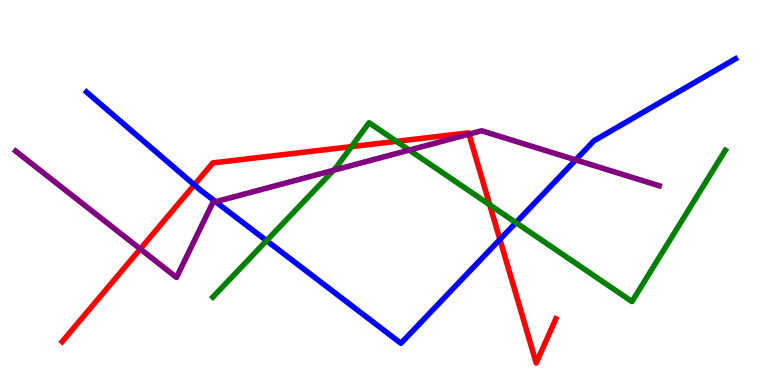[{'lines': ['blue', 'red'], 'intersections': [{'x': 2.51, 'y': 5.2}, {'x': 6.45, 'y': 3.78}]}, {'lines': ['green', 'red'], 'intersections': [{'x': 4.53, 'y': 6.19}, {'x': 5.12, 'y': 6.33}, {'x': 6.32, 'y': 4.68}]}, {'lines': ['purple', 'red'], 'intersections': [{'x': 1.81, 'y': 3.53}, {'x': 6.05, 'y': 6.52}]}, {'lines': ['blue', 'green'], 'intersections': [{'x': 3.44, 'y': 3.75}, {'x': 6.66, 'y': 4.22}]}, {'lines': ['blue', 'purple'], 'intersections': [{'x': 2.78, 'y': 4.76}, {'x': 7.43, 'y': 5.85}]}, {'lines': ['green', 'purple'], 'intersections': [{'x': 4.3, 'y': 5.58}, {'x': 5.28, 'y': 6.1}]}]